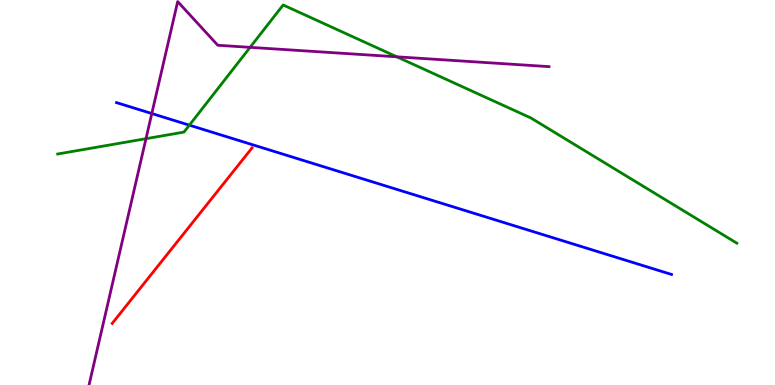[{'lines': ['blue', 'red'], 'intersections': []}, {'lines': ['green', 'red'], 'intersections': []}, {'lines': ['purple', 'red'], 'intersections': []}, {'lines': ['blue', 'green'], 'intersections': [{'x': 2.44, 'y': 6.75}]}, {'lines': ['blue', 'purple'], 'intersections': [{'x': 1.96, 'y': 7.05}]}, {'lines': ['green', 'purple'], 'intersections': [{'x': 1.88, 'y': 6.4}, {'x': 3.23, 'y': 8.77}, {'x': 5.12, 'y': 8.52}]}]